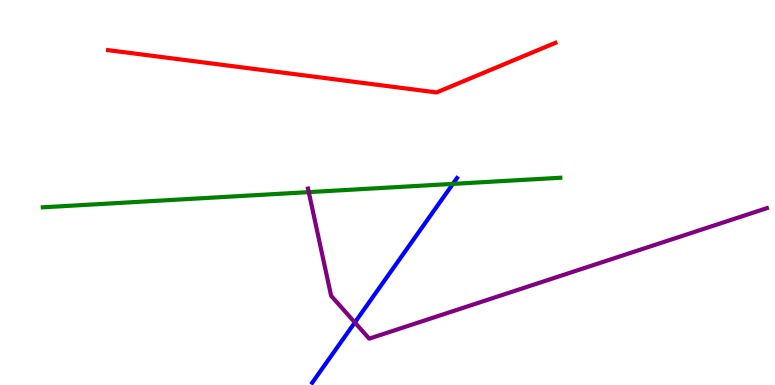[{'lines': ['blue', 'red'], 'intersections': []}, {'lines': ['green', 'red'], 'intersections': []}, {'lines': ['purple', 'red'], 'intersections': []}, {'lines': ['blue', 'green'], 'intersections': [{'x': 5.84, 'y': 5.22}]}, {'lines': ['blue', 'purple'], 'intersections': [{'x': 4.58, 'y': 1.62}]}, {'lines': ['green', 'purple'], 'intersections': [{'x': 3.98, 'y': 5.01}]}]